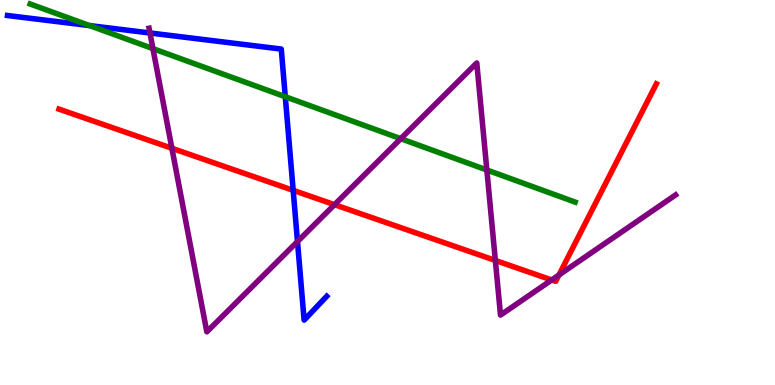[{'lines': ['blue', 'red'], 'intersections': [{'x': 3.78, 'y': 5.06}]}, {'lines': ['green', 'red'], 'intersections': []}, {'lines': ['purple', 'red'], 'intersections': [{'x': 2.22, 'y': 6.15}, {'x': 4.32, 'y': 4.68}, {'x': 6.39, 'y': 3.24}, {'x': 7.12, 'y': 2.73}, {'x': 7.21, 'y': 2.86}]}, {'lines': ['blue', 'green'], 'intersections': [{'x': 1.16, 'y': 9.34}, {'x': 3.68, 'y': 7.49}]}, {'lines': ['blue', 'purple'], 'intersections': [{'x': 1.93, 'y': 9.14}, {'x': 3.84, 'y': 3.73}]}, {'lines': ['green', 'purple'], 'intersections': [{'x': 1.97, 'y': 8.74}, {'x': 5.17, 'y': 6.4}, {'x': 6.28, 'y': 5.58}]}]